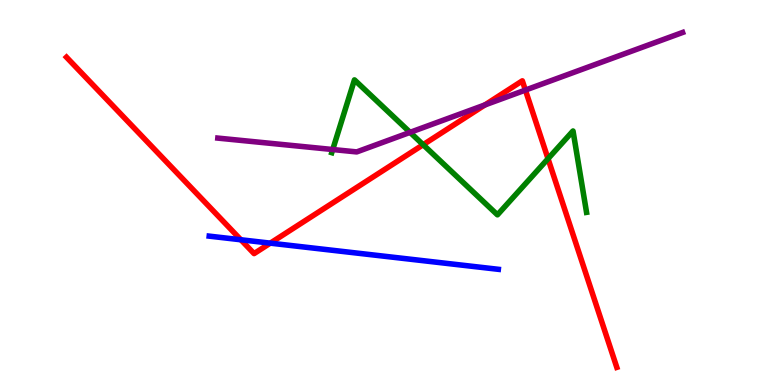[{'lines': ['blue', 'red'], 'intersections': [{'x': 3.11, 'y': 3.77}, {'x': 3.49, 'y': 3.68}]}, {'lines': ['green', 'red'], 'intersections': [{'x': 5.46, 'y': 6.24}, {'x': 7.07, 'y': 5.88}]}, {'lines': ['purple', 'red'], 'intersections': [{'x': 6.26, 'y': 7.27}, {'x': 6.78, 'y': 7.66}]}, {'lines': ['blue', 'green'], 'intersections': []}, {'lines': ['blue', 'purple'], 'intersections': []}, {'lines': ['green', 'purple'], 'intersections': [{'x': 4.29, 'y': 6.12}, {'x': 5.29, 'y': 6.56}]}]